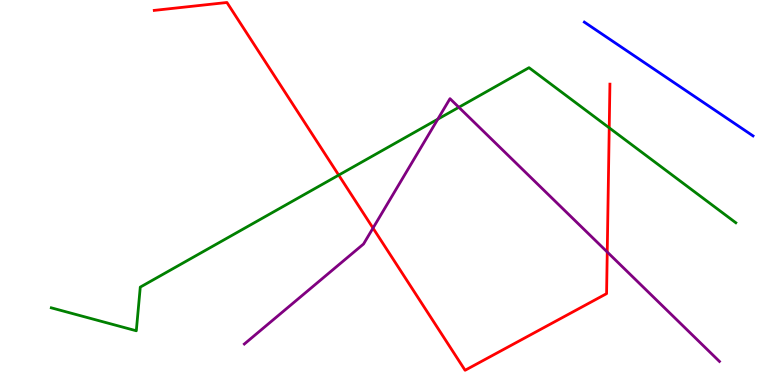[{'lines': ['blue', 'red'], 'intersections': []}, {'lines': ['green', 'red'], 'intersections': [{'x': 4.37, 'y': 5.45}, {'x': 7.86, 'y': 6.68}]}, {'lines': ['purple', 'red'], 'intersections': [{'x': 4.81, 'y': 4.08}, {'x': 7.84, 'y': 3.45}]}, {'lines': ['blue', 'green'], 'intersections': []}, {'lines': ['blue', 'purple'], 'intersections': []}, {'lines': ['green', 'purple'], 'intersections': [{'x': 5.65, 'y': 6.9}, {'x': 5.92, 'y': 7.21}]}]